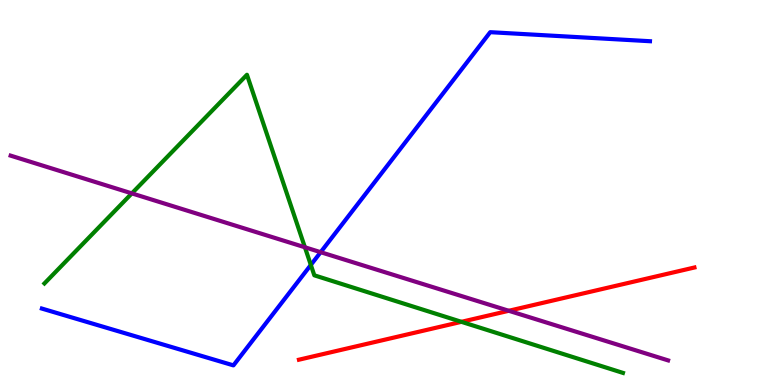[{'lines': ['blue', 'red'], 'intersections': []}, {'lines': ['green', 'red'], 'intersections': [{'x': 5.95, 'y': 1.64}]}, {'lines': ['purple', 'red'], 'intersections': [{'x': 6.57, 'y': 1.93}]}, {'lines': ['blue', 'green'], 'intersections': [{'x': 4.01, 'y': 3.12}]}, {'lines': ['blue', 'purple'], 'intersections': [{'x': 4.14, 'y': 3.45}]}, {'lines': ['green', 'purple'], 'intersections': [{'x': 1.7, 'y': 4.98}, {'x': 3.93, 'y': 3.58}]}]